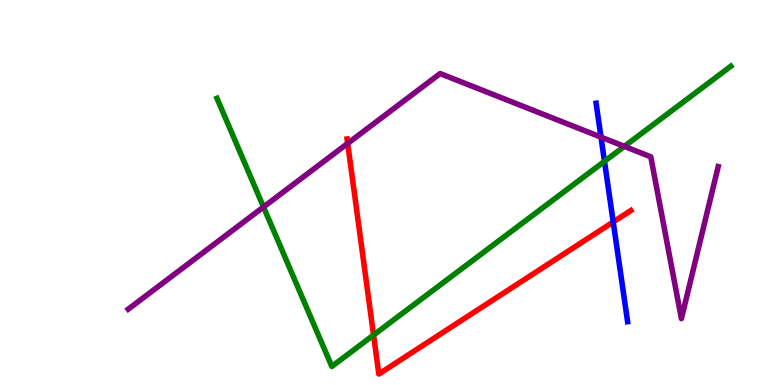[{'lines': ['blue', 'red'], 'intersections': [{'x': 7.91, 'y': 4.23}]}, {'lines': ['green', 'red'], 'intersections': [{'x': 4.82, 'y': 1.3}]}, {'lines': ['purple', 'red'], 'intersections': [{'x': 4.49, 'y': 6.27}]}, {'lines': ['blue', 'green'], 'intersections': [{'x': 7.8, 'y': 5.81}]}, {'lines': ['blue', 'purple'], 'intersections': [{'x': 7.75, 'y': 6.44}]}, {'lines': ['green', 'purple'], 'intersections': [{'x': 3.4, 'y': 4.62}, {'x': 8.06, 'y': 6.2}]}]